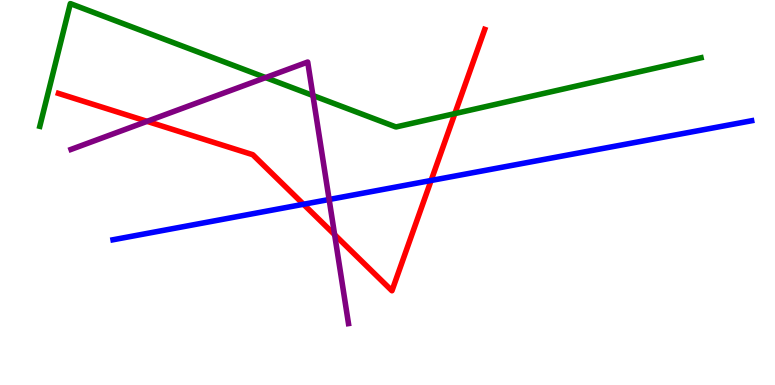[{'lines': ['blue', 'red'], 'intersections': [{'x': 3.92, 'y': 4.69}, {'x': 5.56, 'y': 5.31}]}, {'lines': ['green', 'red'], 'intersections': [{'x': 5.87, 'y': 7.05}]}, {'lines': ['purple', 'red'], 'intersections': [{'x': 1.9, 'y': 6.85}, {'x': 4.32, 'y': 3.9}]}, {'lines': ['blue', 'green'], 'intersections': []}, {'lines': ['blue', 'purple'], 'intersections': [{'x': 4.25, 'y': 4.82}]}, {'lines': ['green', 'purple'], 'intersections': [{'x': 3.43, 'y': 7.98}, {'x': 4.04, 'y': 7.52}]}]